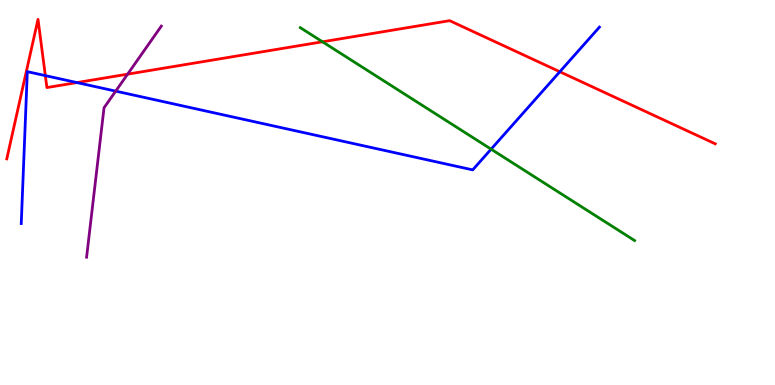[{'lines': ['blue', 'red'], 'intersections': [{'x': 0.585, 'y': 8.04}, {'x': 0.993, 'y': 7.86}, {'x': 7.22, 'y': 8.14}]}, {'lines': ['green', 'red'], 'intersections': [{'x': 4.16, 'y': 8.91}]}, {'lines': ['purple', 'red'], 'intersections': [{'x': 1.65, 'y': 8.07}]}, {'lines': ['blue', 'green'], 'intersections': [{'x': 6.34, 'y': 6.13}]}, {'lines': ['blue', 'purple'], 'intersections': [{'x': 1.49, 'y': 7.63}]}, {'lines': ['green', 'purple'], 'intersections': []}]